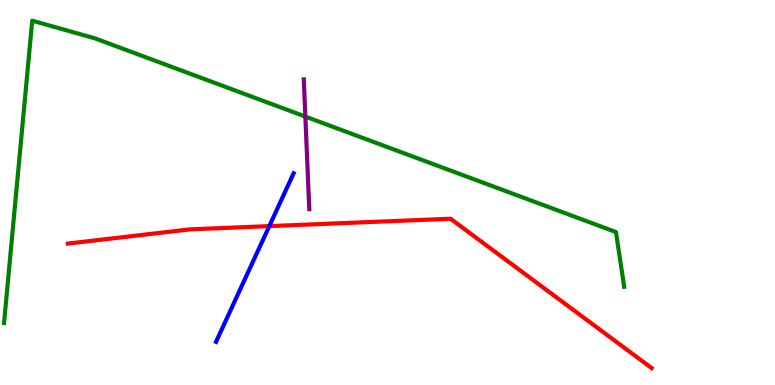[{'lines': ['blue', 'red'], 'intersections': [{'x': 3.47, 'y': 4.13}]}, {'lines': ['green', 'red'], 'intersections': []}, {'lines': ['purple', 'red'], 'intersections': []}, {'lines': ['blue', 'green'], 'intersections': []}, {'lines': ['blue', 'purple'], 'intersections': []}, {'lines': ['green', 'purple'], 'intersections': [{'x': 3.94, 'y': 6.97}]}]